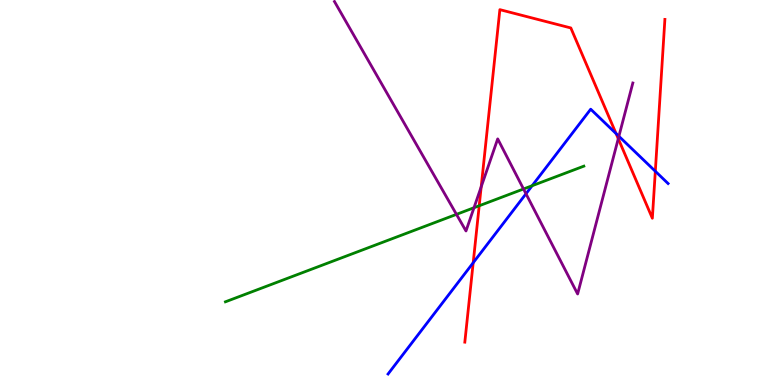[{'lines': ['blue', 'red'], 'intersections': [{'x': 6.11, 'y': 3.18}, {'x': 7.95, 'y': 6.53}, {'x': 8.46, 'y': 5.55}]}, {'lines': ['green', 'red'], 'intersections': [{'x': 6.18, 'y': 4.66}]}, {'lines': ['purple', 'red'], 'intersections': [{'x': 6.21, 'y': 5.15}, {'x': 7.98, 'y': 6.4}]}, {'lines': ['blue', 'green'], 'intersections': [{'x': 6.87, 'y': 5.18}]}, {'lines': ['blue', 'purple'], 'intersections': [{'x': 6.79, 'y': 4.97}, {'x': 7.99, 'y': 6.46}]}, {'lines': ['green', 'purple'], 'intersections': [{'x': 5.89, 'y': 4.43}, {'x': 6.12, 'y': 4.6}, {'x': 6.76, 'y': 5.09}]}]